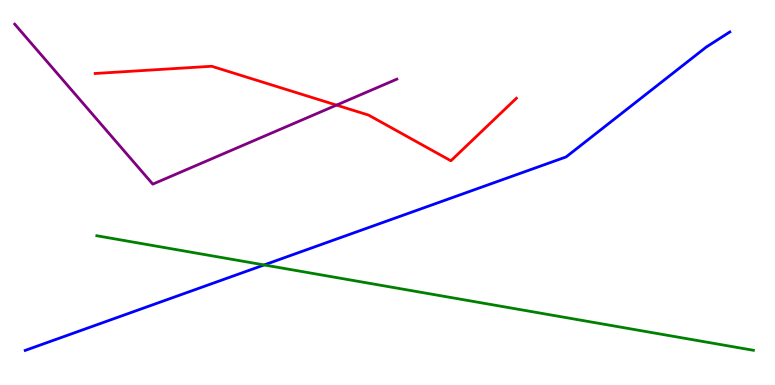[{'lines': ['blue', 'red'], 'intersections': []}, {'lines': ['green', 'red'], 'intersections': []}, {'lines': ['purple', 'red'], 'intersections': [{'x': 4.34, 'y': 7.27}]}, {'lines': ['blue', 'green'], 'intersections': [{'x': 3.41, 'y': 3.12}]}, {'lines': ['blue', 'purple'], 'intersections': []}, {'lines': ['green', 'purple'], 'intersections': []}]